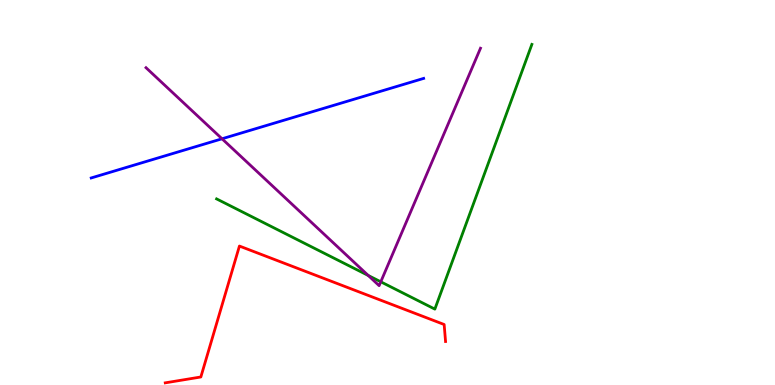[{'lines': ['blue', 'red'], 'intersections': []}, {'lines': ['green', 'red'], 'intersections': []}, {'lines': ['purple', 'red'], 'intersections': []}, {'lines': ['blue', 'green'], 'intersections': []}, {'lines': ['blue', 'purple'], 'intersections': [{'x': 2.86, 'y': 6.4}]}, {'lines': ['green', 'purple'], 'intersections': [{'x': 4.75, 'y': 2.84}, {'x': 4.91, 'y': 2.68}]}]